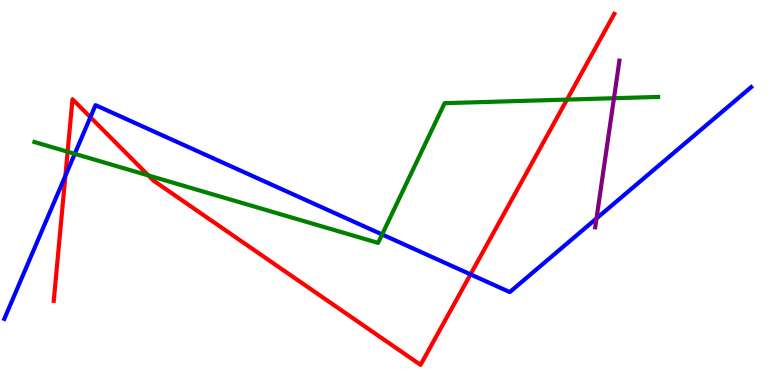[{'lines': ['blue', 'red'], 'intersections': [{'x': 0.844, 'y': 5.43}, {'x': 1.17, 'y': 6.96}, {'x': 6.07, 'y': 2.87}]}, {'lines': ['green', 'red'], 'intersections': [{'x': 0.873, 'y': 6.06}, {'x': 1.91, 'y': 5.44}, {'x': 7.32, 'y': 7.41}]}, {'lines': ['purple', 'red'], 'intersections': []}, {'lines': ['blue', 'green'], 'intersections': [{'x': 0.965, 'y': 6.0}, {'x': 4.93, 'y': 3.91}]}, {'lines': ['blue', 'purple'], 'intersections': [{'x': 7.7, 'y': 4.33}]}, {'lines': ['green', 'purple'], 'intersections': [{'x': 7.92, 'y': 7.45}]}]